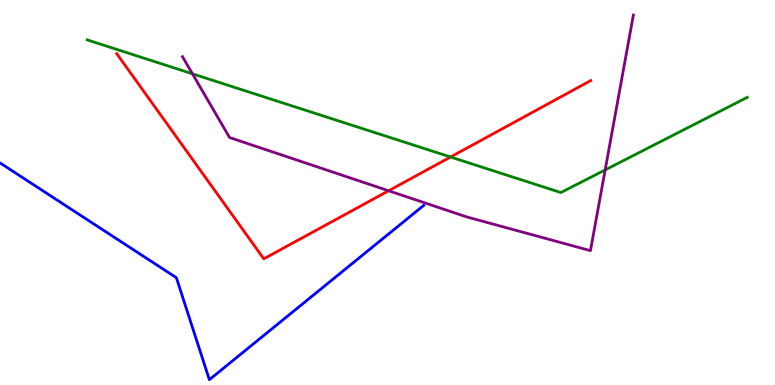[{'lines': ['blue', 'red'], 'intersections': []}, {'lines': ['green', 'red'], 'intersections': [{'x': 5.81, 'y': 5.92}]}, {'lines': ['purple', 'red'], 'intersections': [{'x': 5.01, 'y': 5.04}]}, {'lines': ['blue', 'green'], 'intersections': []}, {'lines': ['blue', 'purple'], 'intersections': []}, {'lines': ['green', 'purple'], 'intersections': [{'x': 2.48, 'y': 8.08}, {'x': 7.81, 'y': 5.59}]}]